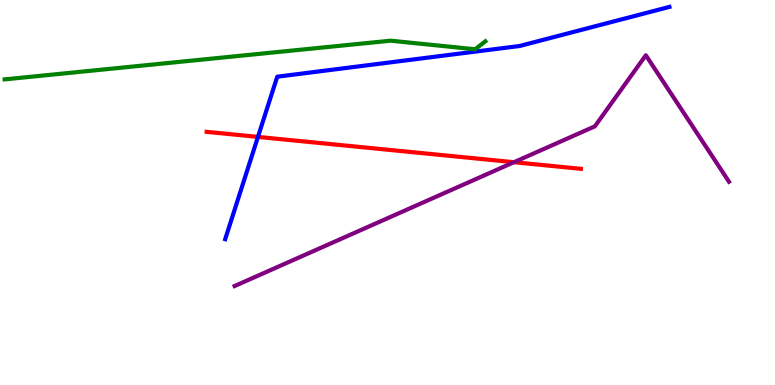[{'lines': ['blue', 'red'], 'intersections': [{'x': 3.33, 'y': 6.44}]}, {'lines': ['green', 'red'], 'intersections': []}, {'lines': ['purple', 'red'], 'intersections': [{'x': 6.63, 'y': 5.79}]}, {'lines': ['blue', 'green'], 'intersections': []}, {'lines': ['blue', 'purple'], 'intersections': []}, {'lines': ['green', 'purple'], 'intersections': []}]